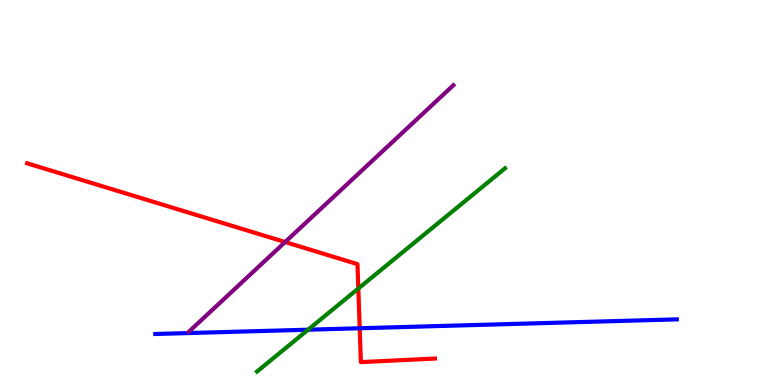[{'lines': ['blue', 'red'], 'intersections': [{'x': 4.64, 'y': 1.47}]}, {'lines': ['green', 'red'], 'intersections': [{'x': 4.62, 'y': 2.51}]}, {'lines': ['purple', 'red'], 'intersections': [{'x': 3.68, 'y': 3.71}]}, {'lines': ['blue', 'green'], 'intersections': [{'x': 3.98, 'y': 1.44}]}, {'lines': ['blue', 'purple'], 'intersections': []}, {'lines': ['green', 'purple'], 'intersections': []}]